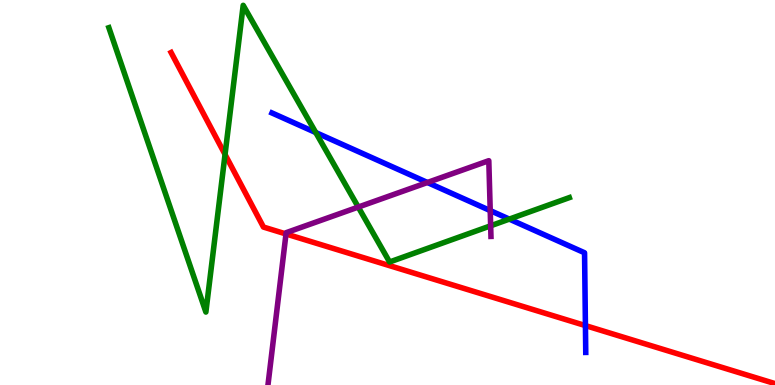[{'lines': ['blue', 'red'], 'intersections': [{'x': 7.55, 'y': 1.54}]}, {'lines': ['green', 'red'], 'intersections': [{'x': 2.9, 'y': 5.99}]}, {'lines': ['purple', 'red'], 'intersections': [{'x': 3.69, 'y': 3.92}]}, {'lines': ['blue', 'green'], 'intersections': [{'x': 4.07, 'y': 6.56}, {'x': 6.57, 'y': 4.31}]}, {'lines': ['blue', 'purple'], 'intersections': [{'x': 5.52, 'y': 5.26}, {'x': 6.33, 'y': 4.53}]}, {'lines': ['green', 'purple'], 'intersections': [{'x': 4.62, 'y': 4.62}, {'x': 6.33, 'y': 4.14}]}]